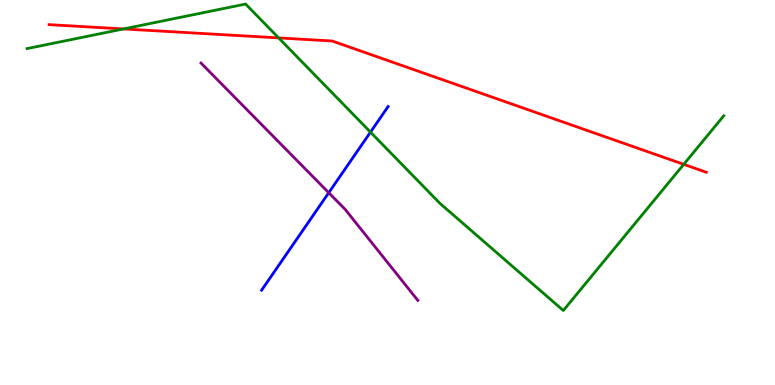[{'lines': ['blue', 'red'], 'intersections': []}, {'lines': ['green', 'red'], 'intersections': [{'x': 1.59, 'y': 9.25}, {'x': 3.6, 'y': 9.02}, {'x': 8.82, 'y': 5.73}]}, {'lines': ['purple', 'red'], 'intersections': []}, {'lines': ['blue', 'green'], 'intersections': [{'x': 4.78, 'y': 6.57}]}, {'lines': ['blue', 'purple'], 'intersections': [{'x': 4.24, 'y': 4.99}]}, {'lines': ['green', 'purple'], 'intersections': []}]